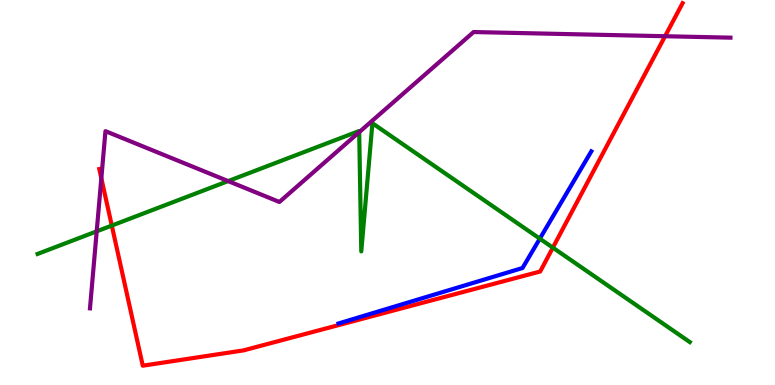[{'lines': ['blue', 'red'], 'intersections': []}, {'lines': ['green', 'red'], 'intersections': [{'x': 1.44, 'y': 4.14}, {'x': 7.13, 'y': 3.57}]}, {'lines': ['purple', 'red'], 'intersections': [{'x': 1.31, 'y': 5.37}, {'x': 8.58, 'y': 9.06}]}, {'lines': ['blue', 'green'], 'intersections': [{'x': 6.97, 'y': 3.8}]}, {'lines': ['blue', 'purple'], 'intersections': []}, {'lines': ['green', 'purple'], 'intersections': [{'x': 1.25, 'y': 3.99}, {'x': 2.94, 'y': 5.3}, {'x': 4.63, 'y': 6.57}]}]